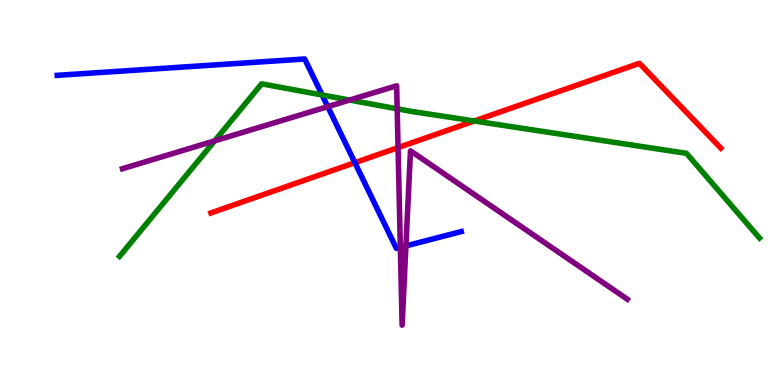[{'lines': ['blue', 'red'], 'intersections': [{'x': 4.58, 'y': 5.77}]}, {'lines': ['green', 'red'], 'intersections': [{'x': 6.12, 'y': 6.86}]}, {'lines': ['purple', 'red'], 'intersections': [{'x': 5.14, 'y': 6.17}]}, {'lines': ['blue', 'green'], 'intersections': [{'x': 4.16, 'y': 7.53}]}, {'lines': ['blue', 'purple'], 'intersections': [{'x': 4.23, 'y': 7.23}, {'x': 5.17, 'y': 3.58}, {'x': 5.24, 'y': 3.61}]}, {'lines': ['green', 'purple'], 'intersections': [{'x': 2.77, 'y': 6.34}, {'x': 4.51, 'y': 7.4}, {'x': 5.12, 'y': 7.17}]}]